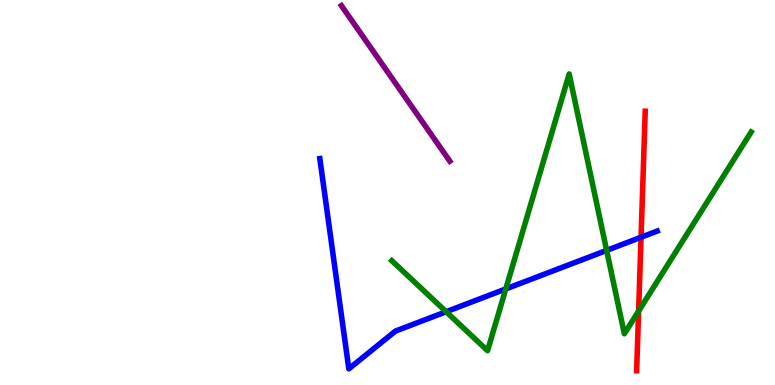[{'lines': ['blue', 'red'], 'intersections': [{'x': 8.27, 'y': 3.84}]}, {'lines': ['green', 'red'], 'intersections': [{'x': 8.24, 'y': 1.92}]}, {'lines': ['purple', 'red'], 'intersections': []}, {'lines': ['blue', 'green'], 'intersections': [{'x': 5.76, 'y': 1.9}, {'x': 6.53, 'y': 2.5}, {'x': 7.83, 'y': 3.5}]}, {'lines': ['blue', 'purple'], 'intersections': []}, {'lines': ['green', 'purple'], 'intersections': []}]